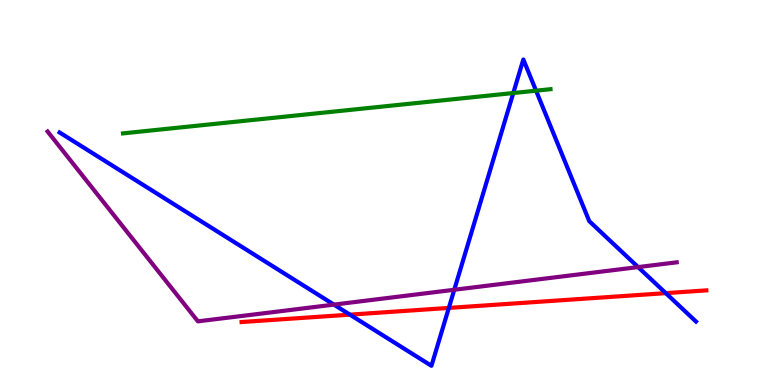[{'lines': ['blue', 'red'], 'intersections': [{'x': 4.52, 'y': 1.83}, {'x': 5.79, 'y': 2.0}, {'x': 8.59, 'y': 2.39}]}, {'lines': ['green', 'red'], 'intersections': []}, {'lines': ['purple', 'red'], 'intersections': []}, {'lines': ['blue', 'green'], 'intersections': [{'x': 6.62, 'y': 7.58}, {'x': 6.92, 'y': 7.64}]}, {'lines': ['blue', 'purple'], 'intersections': [{'x': 4.31, 'y': 2.09}, {'x': 5.86, 'y': 2.47}, {'x': 8.23, 'y': 3.06}]}, {'lines': ['green', 'purple'], 'intersections': []}]